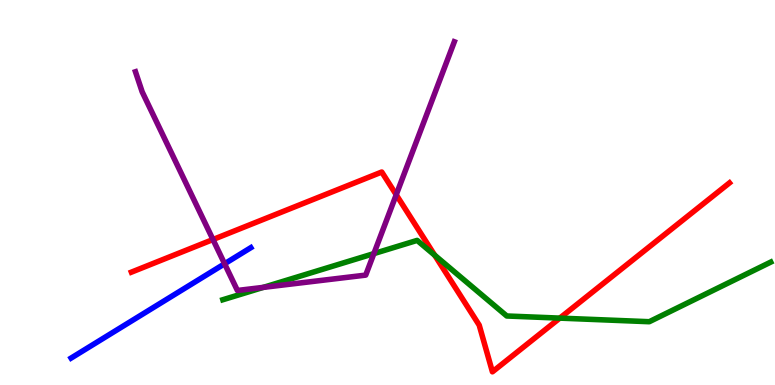[{'lines': ['blue', 'red'], 'intersections': []}, {'lines': ['green', 'red'], 'intersections': [{'x': 5.61, 'y': 3.37}, {'x': 7.22, 'y': 1.74}]}, {'lines': ['purple', 'red'], 'intersections': [{'x': 2.75, 'y': 3.78}, {'x': 5.11, 'y': 4.94}]}, {'lines': ['blue', 'green'], 'intersections': []}, {'lines': ['blue', 'purple'], 'intersections': [{'x': 2.9, 'y': 3.15}]}, {'lines': ['green', 'purple'], 'intersections': [{'x': 3.4, 'y': 2.54}, {'x': 4.82, 'y': 3.41}]}]